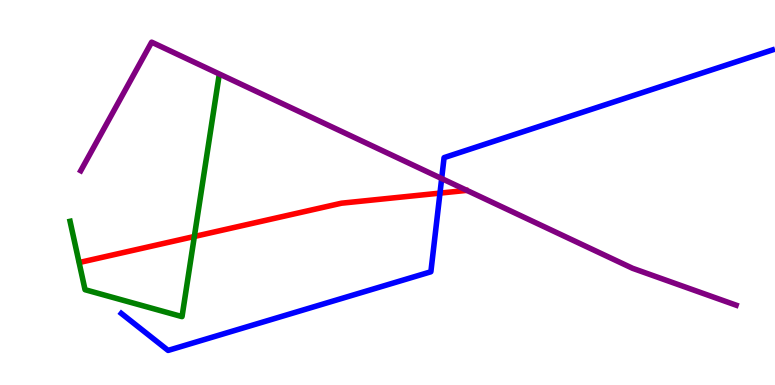[{'lines': ['blue', 'red'], 'intersections': [{'x': 5.68, 'y': 4.98}]}, {'lines': ['green', 'red'], 'intersections': [{'x': 2.51, 'y': 3.86}]}, {'lines': ['purple', 'red'], 'intersections': []}, {'lines': ['blue', 'green'], 'intersections': []}, {'lines': ['blue', 'purple'], 'intersections': [{'x': 5.7, 'y': 5.36}]}, {'lines': ['green', 'purple'], 'intersections': []}]